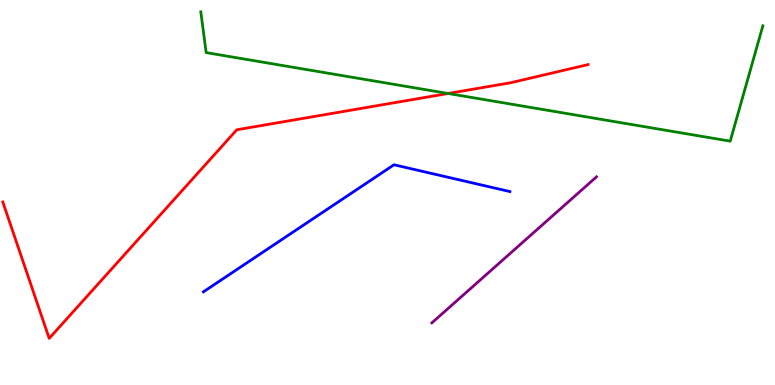[{'lines': ['blue', 'red'], 'intersections': []}, {'lines': ['green', 'red'], 'intersections': [{'x': 5.78, 'y': 7.57}]}, {'lines': ['purple', 'red'], 'intersections': []}, {'lines': ['blue', 'green'], 'intersections': []}, {'lines': ['blue', 'purple'], 'intersections': []}, {'lines': ['green', 'purple'], 'intersections': []}]